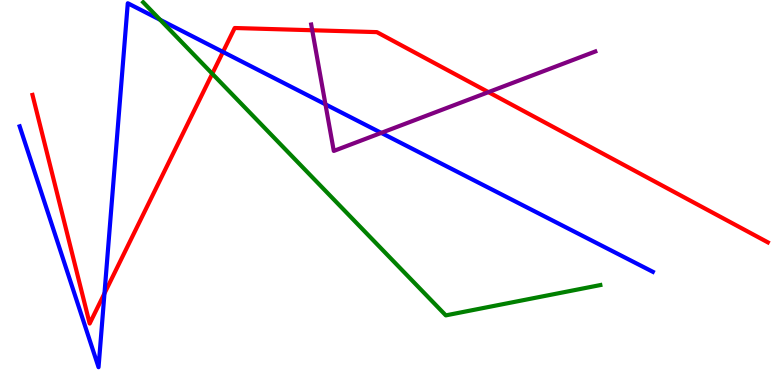[{'lines': ['blue', 'red'], 'intersections': [{'x': 1.35, 'y': 2.38}, {'x': 2.88, 'y': 8.65}]}, {'lines': ['green', 'red'], 'intersections': [{'x': 2.74, 'y': 8.08}]}, {'lines': ['purple', 'red'], 'intersections': [{'x': 4.03, 'y': 9.21}, {'x': 6.3, 'y': 7.61}]}, {'lines': ['blue', 'green'], 'intersections': [{'x': 2.07, 'y': 9.49}]}, {'lines': ['blue', 'purple'], 'intersections': [{'x': 4.2, 'y': 7.29}, {'x': 4.92, 'y': 6.55}]}, {'lines': ['green', 'purple'], 'intersections': []}]